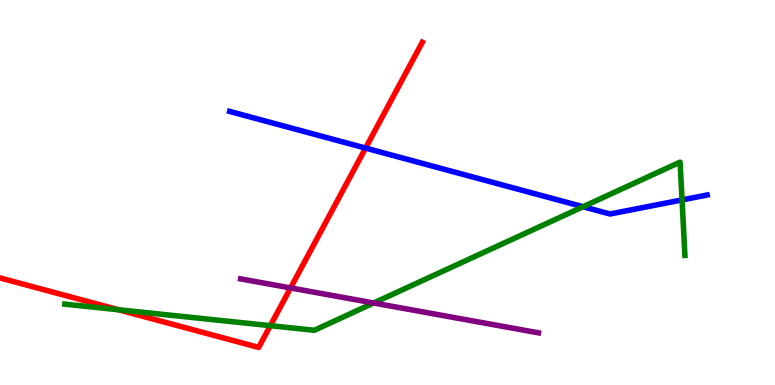[{'lines': ['blue', 'red'], 'intersections': [{'x': 4.72, 'y': 6.15}]}, {'lines': ['green', 'red'], 'intersections': [{'x': 1.53, 'y': 1.95}, {'x': 3.49, 'y': 1.54}]}, {'lines': ['purple', 'red'], 'intersections': [{'x': 3.75, 'y': 2.52}]}, {'lines': ['blue', 'green'], 'intersections': [{'x': 7.52, 'y': 4.63}, {'x': 8.8, 'y': 4.81}]}, {'lines': ['blue', 'purple'], 'intersections': []}, {'lines': ['green', 'purple'], 'intersections': [{'x': 4.82, 'y': 2.13}]}]